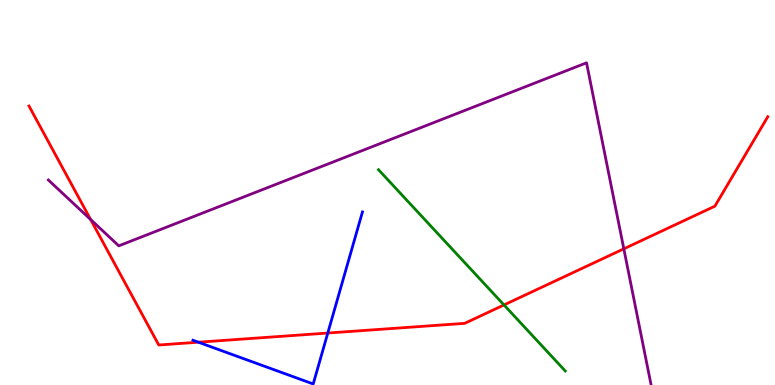[{'lines': ['blue', 'red'], 'intersections': [{'x': 2.56, 'y': 1.11}, {'x': 4.23, 'y': 1.35}]}, {'lines': ['green', 'red'], 'intersections': [{'x': 6.5, 'y': 2.08}]}, {'lines': ['purple', 'red'], 'intersections': [{'x': 1.17, 'y': 4.3}, {'x': 8.05, 'y': 3.54}]}, {'lines': ['blue', 'green'], 'intersections': []}, {'lines': ['blue', 'purple'], 'intersections': []}, {'lines': ['green', 'purple'], 'intersections': []}]